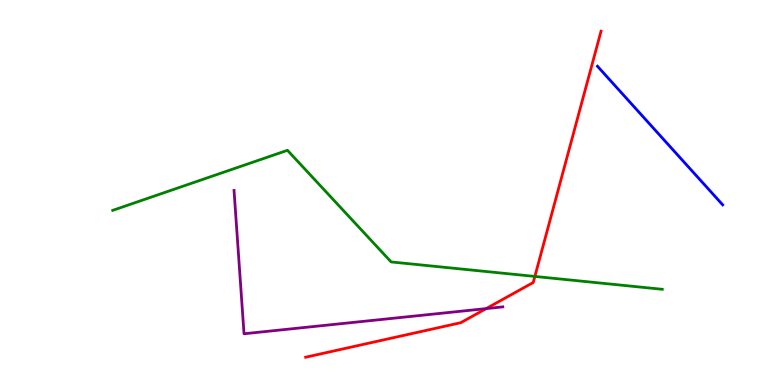[{'lines': ['blue', 'red'], 'intersections': []}, {'lines': ['green', 'red'], 'intersections': [{'x': 6.9, 'y': 2.82}]}, {'lines': ['purple', 'red'], 'intersections': [{'x': 6.27, 'y': 1.98}]}, {'lines': ['blue', 'green'], 'intersections': []}, {'lines': ['blue', 'purple'], 'intersections': []}, {'lines': ['green', 'purple'], 'intersections': []}]